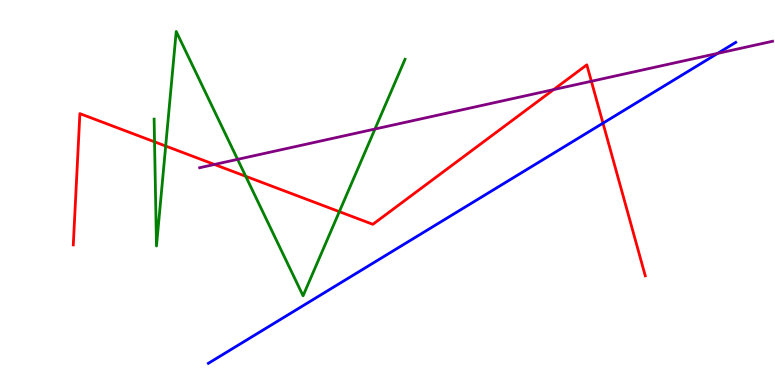[{'lines': ['blue', 'red'], 'intersections': [{'x': 7.78, 'y': 6.8}]}, {'lines': ['green', 'red'], 'intersections': [{'x': 1.99, 'y': 6.32}, {'x': 2.14, 'y': 6.21}, {'x': 3.17, 'y': 5.42}, {'x': 4.38, 'y': 4.5}]}, {'lines': ['purple', 'red'], 'intersections': [{'x': 2.77, 'y': 5.73}, {'x': 7.14, 'y': 7.67}, {'x': 7.63, 'y': 7.89}]}, {'lines': ['blue', 'green'], 'intersections': []}, {'lines': ['blue', 'purple'], 'intersections': [{'x': 9.26, 'y': 8.61}]}, {'lines': ['green', 'purple'], 'intersections': [{'x': 3.07, 'y': 5.86}, {'x': 4.84, 'y': 6.65}]}]